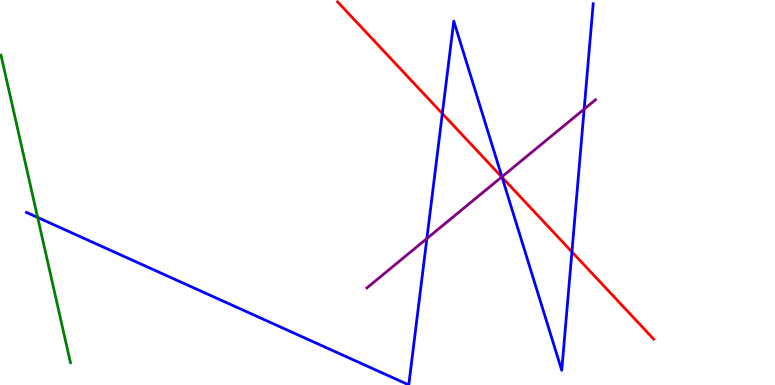[{'lines': ['blue', 'red'], 'intersections': [{'x': 5.71, 'y': 7.05}, {'x': 6.48, 'y': 5.39}, {'x': 7.38, 'y': 3.46}]}, {'lines': ['green', 'red'], 'intersections': []}, {'lines': ['purple', 'red'], 'intersections': [{'x': 6.47, 'y': 5.4}]}, {'lines': ['blue', 'green'], 'intersections': [{'x': 0.486, 'y': 4.35}]}, {'lines': ['blue', 'purple'], 'intersections': [{'x': 5.51, 'y': 3.8}, {'x': 6.48, 'y': 5.41}, {'x': 7.54, 'y': 7.17}]}, {'lines': ['green', 'purple'], 'intersections': []}]